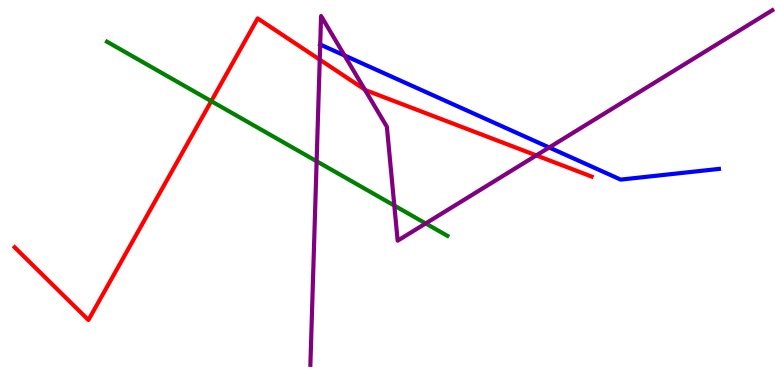[{'lines': ['blue', 'red'], 'intersections': []}, {'lines': ['green', 'red'], 'intersections': [{'x': 2.73, 'y': 7.37}]}, {'lines': ['purple', 'red'], 'intersections': [{'x': 4.13, 'y': 8.45}, {'x': 4.71, 'y': 7.67}, {'x': 6.92, 'y': 5.96}]}, {'lines': ['blue', 'green'], 'intersections': []}, {'lines': ['blue', 'purple'], 'intersections': [{'x': 4.13, 'y': 8.84}, {'x': 4.45, 'y': 8.56}, {'x': 7.09, 'y': 6.17}]}, {'lines': ['green', 'purple'], 'intersections': [{'x': 4.09, 'y': 5.81}, {'x': 5.09, 'y': 4.66}, {'x': 5.49, 'y': 4.2}]}]